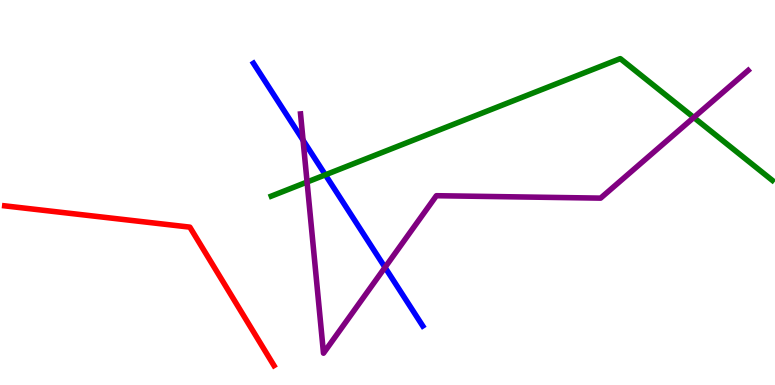[{'lines': ['blue', 'red'], 'intersections': []}, {'lines': ['green', 'red'], 'intersections': []}, {'lines': ['purple', 'red'], 'intersections': []}, {'lines': ['blue', 'green'], 'intersections': [{'x': 4.2, 'y': 5.46}]}, {'lines': ['blue', 'purple'], 'intersections': [{'x': 3.91, 'y': 6.36}, {'x': 4.97, 'y': 3.05}]}, {'lines': ['green', 'purple'], 'intersections': [{'x': 3.96, 'y': 5.27}, {'x': 8.95, 'y': 6.95}]}]